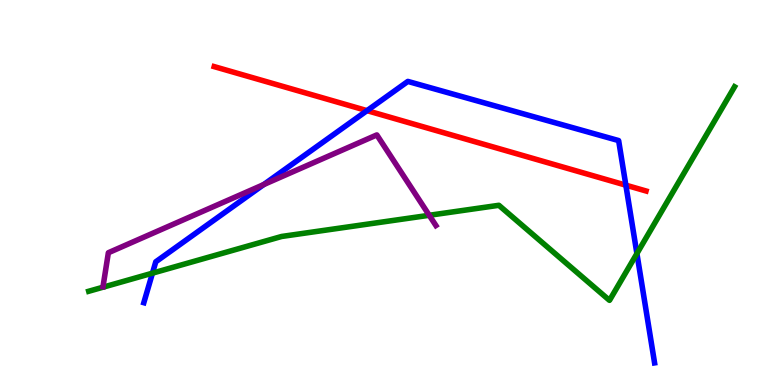[{'lines': ['blue', 'red'], 'intersections': [{'x': 4.74, 'y': 7.13}, {'x': 8.08, 'y': 5.19}]}, {'lines': ['green', 'red'], 'intersections': []}, {'lines': ['purple', 'red'], 'intersections': []}, {'lines': ['blue', 'green'], 'intersections': [{'x': 1.97, 'y': 2.9}, {'x': 8.22, 'y': 3.41}]}, {'lines': ['blue', 'purple'], 'intersections': [{'x': 3.4, 'y': 5.21}]}, {'lines': ['green', 'purple'], 'intersections': [{'x': 5.54, 'y': 4.41}]}]